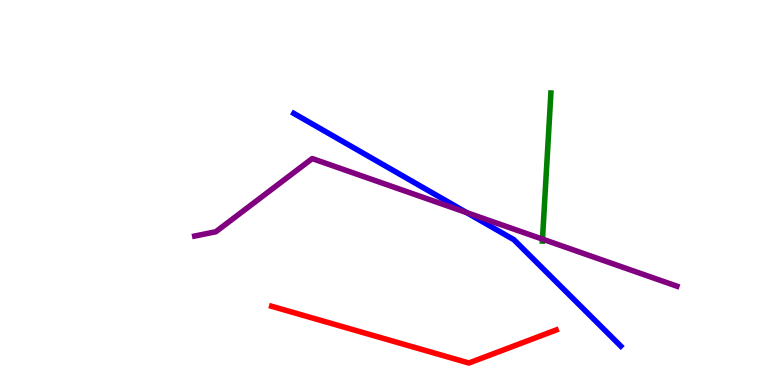[{'lines': ['blue', 'red'], 'intersections': []}, {'lines': ['green', 'red'], 'intersections': []}, {'lines': ['purple', 'red'], 'intersections': []}, {'lines': ['blue', 'green'], 'intersections': []}, {'lines': ['blue', 'purple'], 'intersections': [{'x': 6.02, 'y': 4.48}]}, {'lines': ['green', 'purple'], 'intersections': [{'x': 7.0, 'y': 3.79}]}]